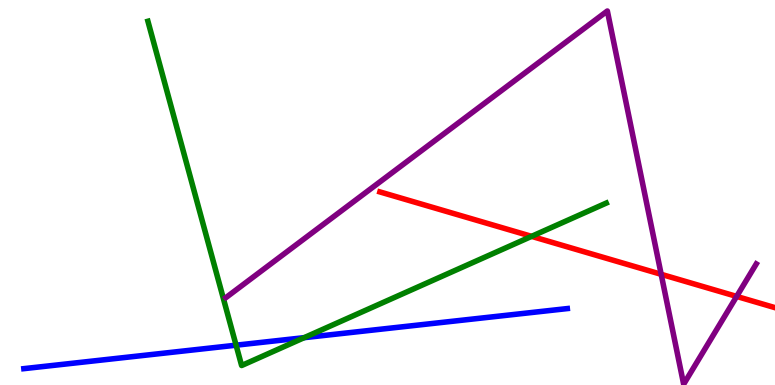[{'lines': ['blue', 'red'], 'intersections': []}, {'lines': ['green', 'red'], 'intersections': [{'x': 6.86, 'y': 3.86}]}, {'lines': ['purple', 'red'], 'intersections': [{'x': 8.53, 'y': 2.87}, {'x': 9.51, 'y': 2.3}]}, {'lines': ['blue', 'green'], 'intersections': [{'x': 3.05, 'y': 1.03}, {'x': 3.92, 'y': 1.23}]}, {'lines': ['blue', 'purple'], 'intersections': []}, {'lines': ['green', 'purple'], 'intersections': []}]